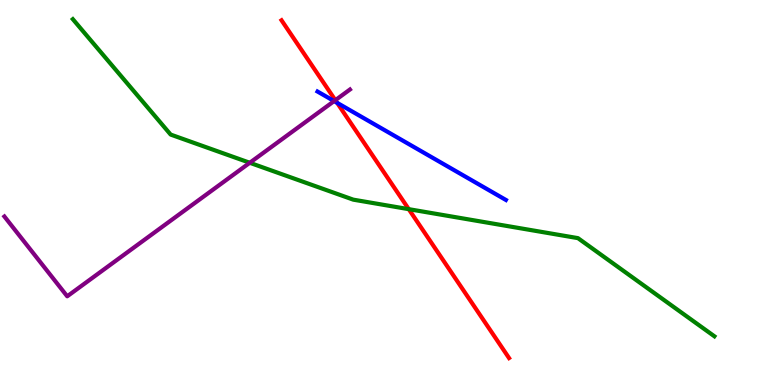[{'lines': ['blue', 'red'], 'intersections': [{'x': 4.35, 'y': 7.33}]}, {'lines': ['green', 'red'], 'intersections': [{'x': 5.27, 'y': 4.57}]}, {'lines': ['purple', 'red'], 'intersections': [{'x': 4.33, 'y': 7.4}]}, {'lines': ['blue', 'green'], 'intersections': []}, {'lines': ['blue', 'purple'], 'intersections': [{'x': 4.31, 'y': 7.37}]}, {'lines': ['green', 'purple'], 'intersections': [{'x': 3.22, 'y': 5.77}]}]